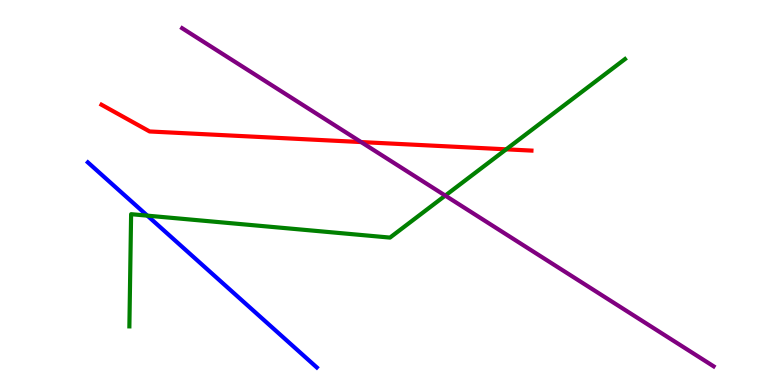[{'lines': ['blue', 'red'], 'intersections': []}, {'lines': ['green', 'red'], 'intersections': [{'x': 6.53, 'y': 6.12}]}, {'lines': ['purple', 'red'], 'intersections': [{'x': 4.66, 'y': 6.31}]}, {'lines': ['blue', 'green'], 'intersections': [{'x': 1.9, 'y': 4.4}]}, {'lines': ['blue', 'purple'], 'intersections': []}, {'lines': ['green', 'purple'], 'intersections': [{'x': 5.75, 'y': 4.92}]}]